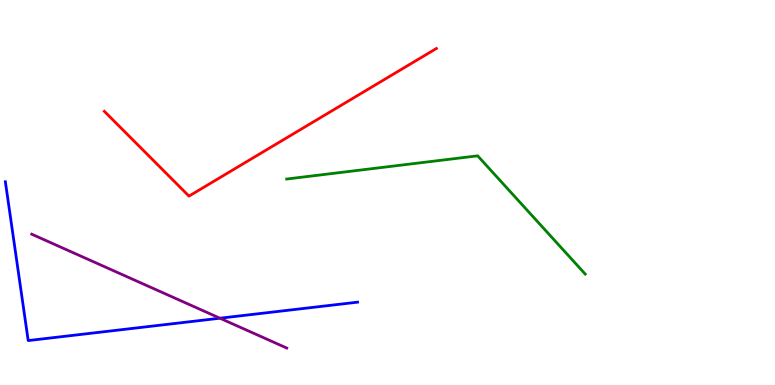[{'lines': ['blue', 'red'], 'intersections': []}, {'lines': ['green', 'red'], 'intersections': []}, {'lines': ['purple', 'red'], 'intersections': []}, {'lines': ['blue', 'green'], 'intersections': []}, {'lines': ['blue', 'purple'], 'intersections': [{'x': 2.84, 'y': 1.73}]}, {'lines': ['green', 'purple'], 'intersections': []}]